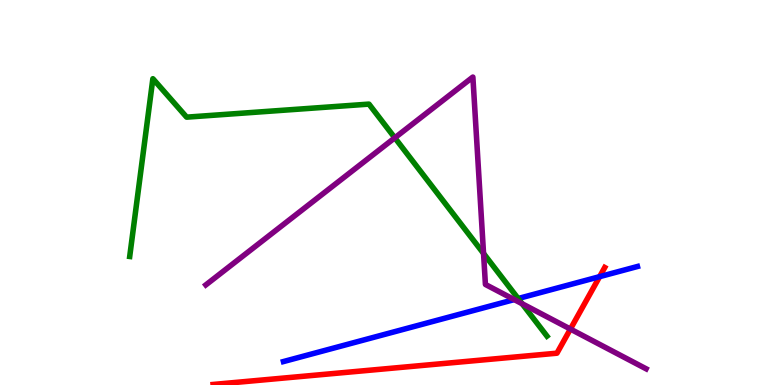[{'lines': ['blue', 'red'], 'intersections': [{'x': 7.74, 'y': 2.81}]}, {'lines': ['green', 'red'], 'intersections': []}, {'lines': ['purple', 'red'], 'intersections': [{'x': 7.36, 'y': 1.45}]}, {'lines': ['blue', 'green'], 'intersections': [{'x': 6.69, 'y': 2.25}]}, {'lines': ['blue', 'purple'], 'intersections': [{'x': 6.64, 'y': 2.22}]}, {'lines': ['green', 'purple'], 'intersections': [{'x': 5.09, 'y': 6.42}, {'x': 6.24, 'y': 3.42}, {'x': 6.74, 'y': 2.11}]}]